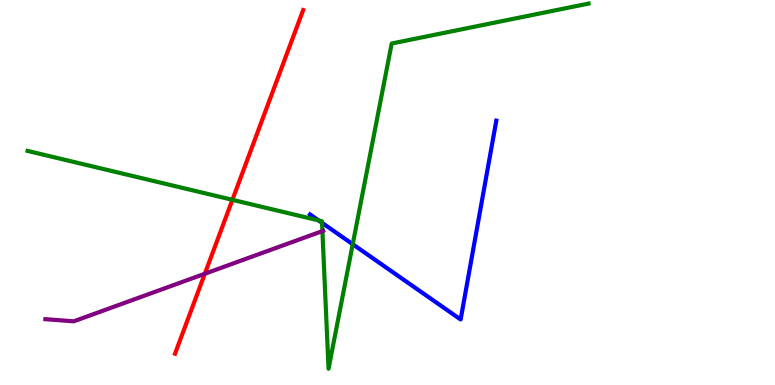[{'lines': ['blue', 'red'], 'intersections': []}, {'lines': ['green', 'red'], 'intersections': [{'x': 3.0, 'y': 4.81}]}, {'lines': ['purple', 'red'], 'intersections': [{'x': 2.64, 'y': 2.89}]}, {'lines': ['blue', 'green'], 'intersections': [{'x': 4.11, 'y': 4.28}, {'x': 4.16, 'y': 4.21}, {'x': 4.55, 'y': 3.66}]}, {'lines': ['blue', 'purple'], 'intersections': []}, {'lines': ['green', 'purple'], 'intersections': [{'x': 4.16, 'y': 4.0}]}]